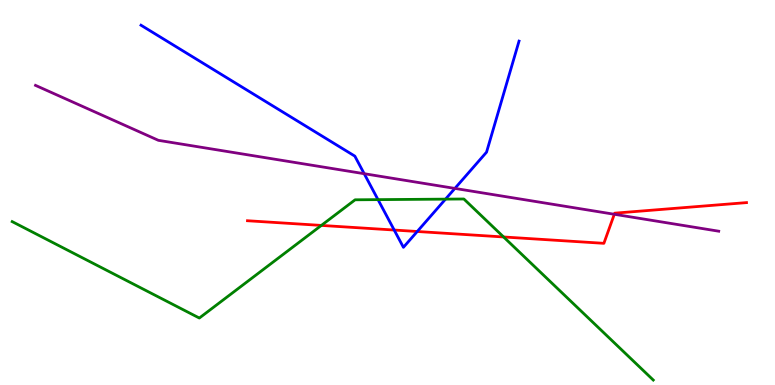[{'lines': ['blue', 'red'], 'intersections': [{'x': 5.09, 'y': 4.03}, {'x': 5.38, 'y': 3.99}]}, {'lines': ['green', 'red'], 'intersections': [{'x': 4.15, 'y': 4.14}, {'x': 6.5, 'y': 3.84}]}, {'lines': ['purple', 'red'], 'intersections': [{'x': 7.93, 'y': 4.43}]}, {'lines': ['blue', 'green'], 'intersections': [{'x': 4.88, 'y': 4.81}, {'x': 5.75, 'y': 4.83}]}, {'lines': ['blue', 'purple'], 'intersections': [{'x': 4.7, 'y': 5.49}, {'x': 5.87, 'y': 5.11}]}, {'lines': ['green', 'purple'], 'intersections': []}]